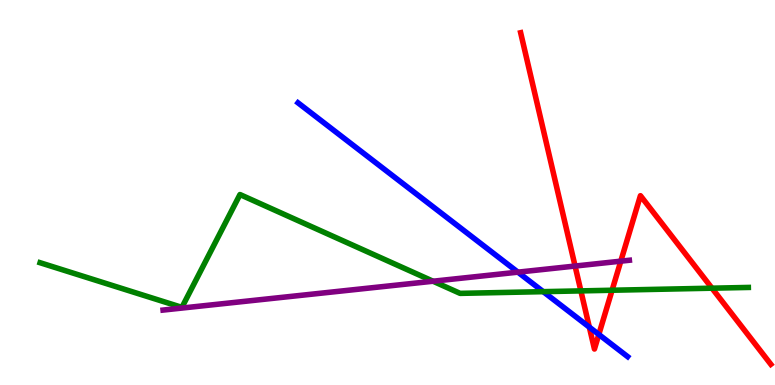[{'lines': ['blue', 'red'], 'intersections': [{'x': 7.6, 'y': 1.5}, {'x': 7.73, 'y': 1.31}]}, {'lines': ['green', 'red'], 'intersections': [{'x': 7.5, 'y': 2.44}, {'x': 7.9, 'y': 2.46}, {'x': 9.19, 'y': 2.51}]}, {'lines': ['purple', 'red'], 'intersections': [{'x': 7.42, 'y': 3.09}, {'x': 8.01, 'y': 3.22}]}, {'lines': ['blue', 'green'], 'intersections': [{'x': 7.01, 'y': 2.42}]}, {'lines': ['blue', 'purple'], 'intersections': [{'x': 6.68, 'y': 2.93}]}, {'lines': ['green', 'purple'], 'intersections': [{'x': 5.59, 'y': 2.7}]}]